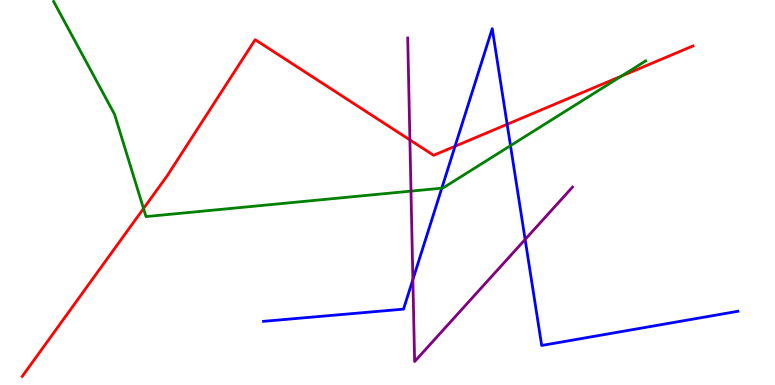[{'lines': ['blue', 'red'], 'intersections': [{'x': 5.87, 'y': 6.2}, {'x': 6.54, 'y': 6.77}]}, {'lines': ['green', 'red'], 'intersections': [{'x': 1.85, 'y': 4.58}, {'x': 8.02, 'y': 8.02}]}, {'lines': ['purple', 'red'], 'intersections': [{'x': 5.29, 'y': 6.37}]}, {'lines': ['blue', 'green'], 'intersections': [{'x': 5.7, 'y': 5.11}, {'x': 6.59, 'y': 6.22}]}, {'lines': ['blue', 'purple'], 'intersections': [{'x': 5.33, 'y': 2.74}, {'x': 6.78, 'y': 3.78}]}, {'lines': ['green', 'purple'], 'intersections': [{'x': 5.3, 'y': 5.04}]}]